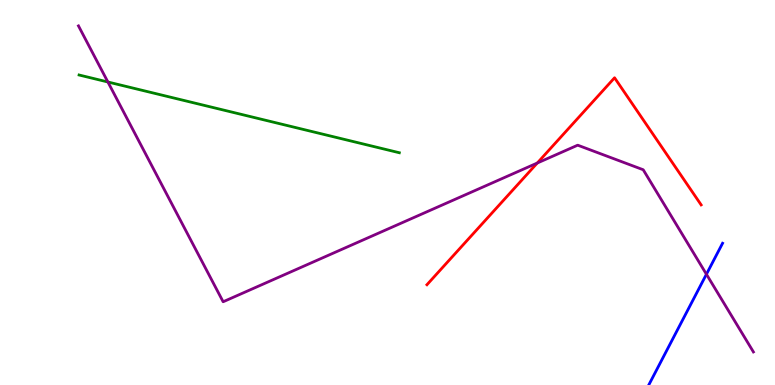[{'lines': ['blue', 'red'], 'intersections': []}, {'lines': ['green', 'red'], 'intersections': []}, {'lines': ['purple', 'red'], 'intersections': [{'x': 6.93, 'y': 5.77}]}, {'lines': ['blue', 'green'], 'intersections': []}, {'lines': ['blue', 'purple'], 'intersections': [{'x': 9.12, 'y': 2.88}]}, {'lines': ['green', 'purple'], 'intersections': [{'x': 1.39, 'y': 7.87}]}]